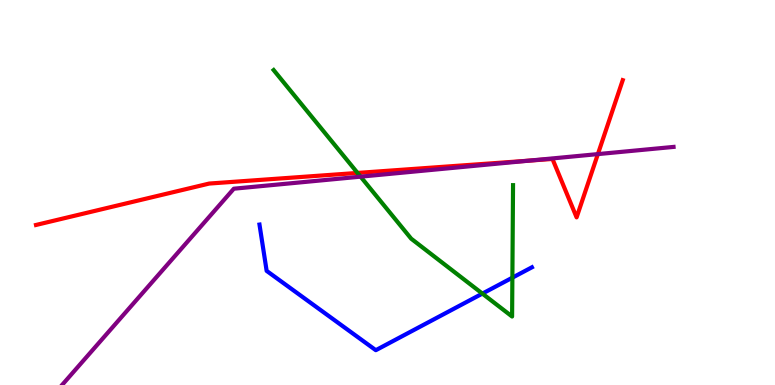[{'lines': ['blue', 'red'], 'intersections': []}, {'lines': ['green', 'red'], 'intersections': [{'x': 4.61, 'y': 5.51}]}, {'lines': ['purple', 'red'], 'intersections': [{'x': 6.83, 'y': 5.83}, {'x': 7.71, 'y': 6.0}]}, {'lines': ['blue', 'green'], 'intersections': [{'x': 6.22, 'y': 2.37}, {'x': 6.61, 'y': 2.79}]}, {'lines': ['blue', 'purple'], 'intersections': []}, {'lines': ['green', 'purple'], 'intersections': [{'x': 4.65, 'y': 5.41}]}]